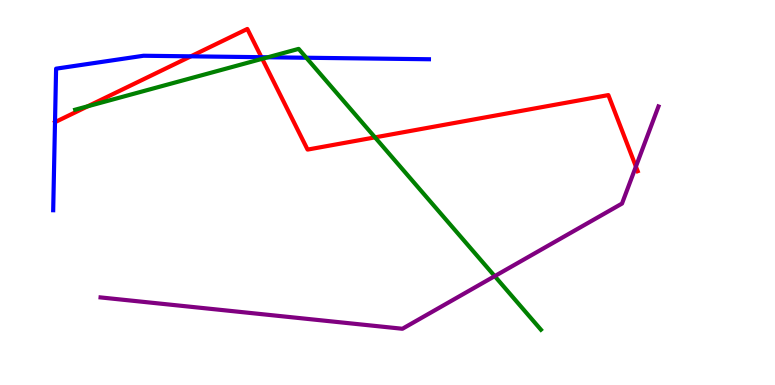[{'lines': ['blue', 'red'], 'intersections': [{'x': 2.46, 'y': 8.54}, {'x': 3.37, 'y': 8.51}]}, {'lines': ['green', 'red'], 'intersections': [{'x': 1.13, 'y': 7.24}, {'x': 3.38, 'y': 8.47}, {'x': 4.84, 'y': 6.43}]}, {'lines': ['purple', 'red'], 'intersections': [{'x': 8.21, 'y': 5.67}]}, {'lines': ['blue', 'green'], 'intersections': [{'x': 3.46, 'y': 8.51}, {'x': 3.95, 'y': 8.5}]}, {'lines': ['blue', 'purple'], 'intersections': []}, {'lines': ['green', 'purple'], 'intersections': [{'x': 6.38, 'y': 2.83}]}]